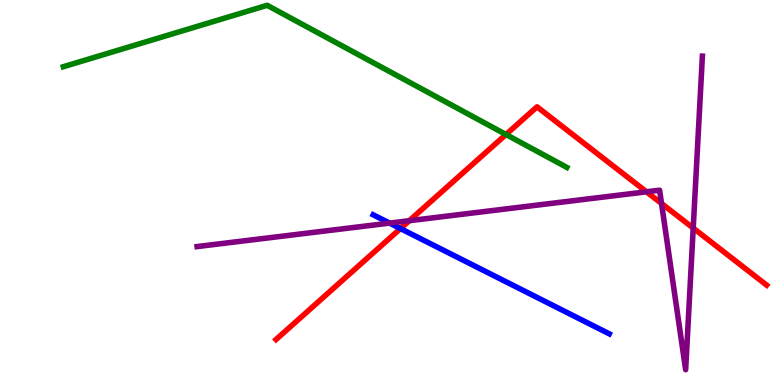[{'lines': ['blue', 'red'], 'intersections': [{'x': 5.17, 'y': 4.06}]}, {'lines': ['green', 'red'], 'intersections': [{'x': 6.53, 'y': 6.51}]}, {'lines': ['purple', 'red'], 'intersections': [{'x': 5.28, 'y': 4.27}, {'x': 8.34, 'y': 5.02}, {'x': 8.54, 'y': 4.71}, {'x': 8.94, 'y': 4.08}]}, {'lines': ['blue', 'green'], 'intersections': []}, {'lines': ['blue', 'purple'], 'intersections': [{'x': 5.03, 'y': 4.21}]}, {'lines': ['green', 'purple'], 'intersections': []}]